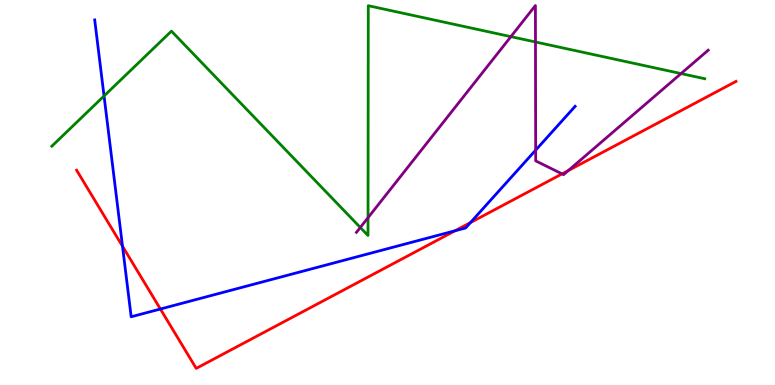[{'lines': ['blue', 'red'], 'intersections': [{'x': 1.58, 'y': 3.6}, {'x': 2.07, 'y': 1.97}, {'x': 5.87, 'y': 4.01}, {'x': 6.07, 'y': 4.22}]}, {'lines': ['green', 'red'], 'intersections': []}, {'lines': ['purple', 'red'], 'intersections': [{'x': 7.25, 'y': 5.48}, {'x': 7.33, 'y': 5.57}]}, {'lines': ['blue', 'green'], 'intersections': [{'x': 1.34, 'y': 7.51}]}, {'lines': ['blue', 'purple'], 'intersections': [{'x': 6.91, 'y': 6.1}]}, {'lines': ['green', 'purple'], 'intersections': [{'x': 4.65, 'y': 4.09}, {'x': 4.75, 'y': 4.35}, {'x': 6.59, 'y': 9.05}, {'x': 6.91, 'y': 8.91}, {'x': 8.79, 'y': 8.09}]}]